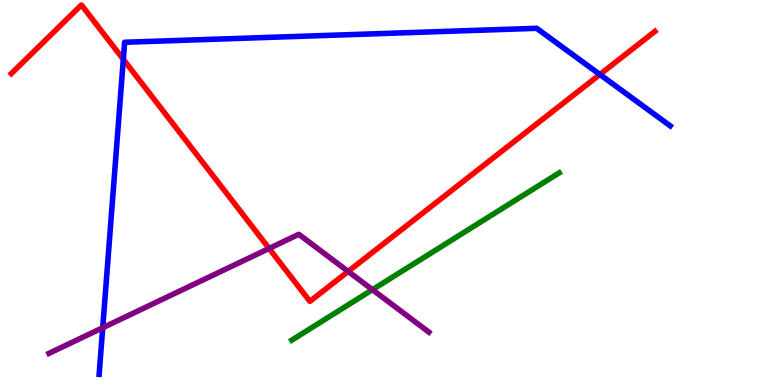[{'lines': ['blue', 'red'], 'intersections': [{'x': 1.59, 'y': 8.46}, {'x': 7.74, 'y': 8.07}]}, {'lines': ['green', 'red'], 'intersections': []}, {'lines': ['purple', 'red'], 'intersections': [{'x': 3.47, 'y': 3.55}, {'x': 4.49, 'y': 2.95}]}, {'lines': ['blue', 'green'], 'intersections': []}, {'lines': ['blue', 'purple'], 'intersections': [{'x': 1.33, 'y': 1.49}]}, {'lines': ['green', 'purple'], 'intersections': [{'x': 4.81, 'y': 2.48}]}]